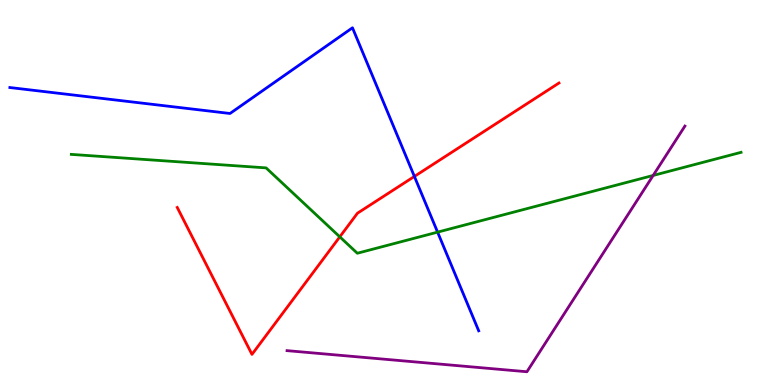[{'lines': ['blue', 'red'], 'intersections': [{'x': 5.35, 'y': 5.42}]}, {'lines': ['green', 'red'], 'intersections': [{'x': 4.38, 'y': 3.85}]}, {'lines': ['purple', 'red'], 'intersections': []}, {'lines': ['blue', 'green'], 'intersections': [{'x': 5.65, 'y': 3.97}]}, {'lines': ['blue', 'purple'], 'intersections': []}, {'lines': ['green', 'purple'], 'intersections': [{'x': 8.43, 'y': 5.44}]}]